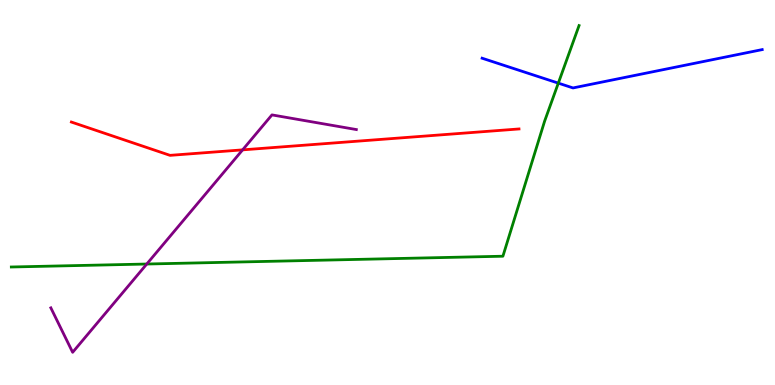[{'lines': ['blue', 'red'], 'intersections': []}, {'lines': ['green', 'red'], 'intersections': []}, {'lines': ['purple', 'red'], 'intersections': [{'x': 3.13, 'y': 6.11}]}, {'lines': ['blue', 'green'], 'intersections': [{'x': 7.2, 'y': 7.84}]}, {'lines': ['blue', 'purple'], 'intersections': []}, {'lines': ['green', 'purple'], 'intersections': [{'x': 1.89, 'y': 3.14}]}]